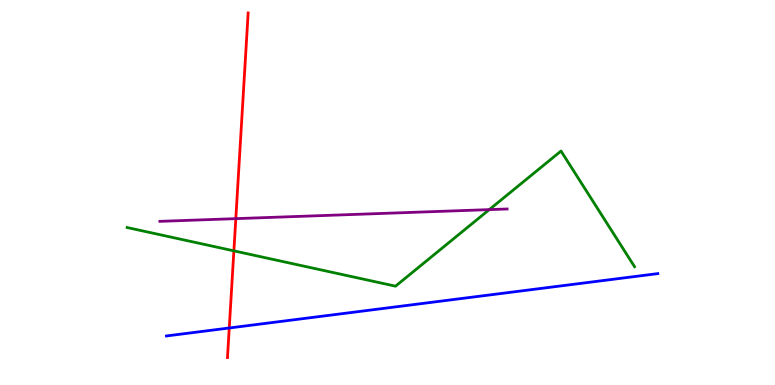[{'lines': ['blue', 'red'], 'intersections': [{'x': 2.96, 'y': 1.48}]}, {'lines': ['green', 'red'], 'intersections': [{'x': 3.02, 'y': 3.48}]}, {'lines': ['purple', 'red'], 'intersections': [{'x': 3.04, 'y': 4.32}]}, {'lines': ['blue', 'green'], 'intersections': []}, {'lines': ['blue', 'purple'], 'intersections': []}, {'lines': ['green', 'purple'], 'intersections': [{'x': 6.31, 'y': 4.56}]}]